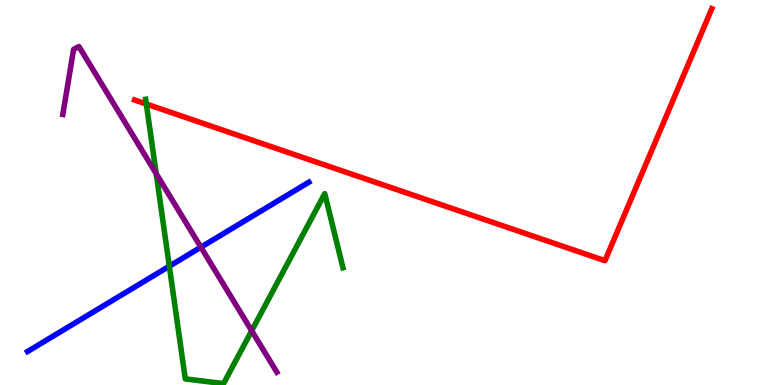[{'lines': ['blue', 'red'], 'intersections': []}, {'lines': ['green', 'red'], 'intersections': [{'x': 1.89, 'y': 7.3}]}, {'lines': ['purple', 'red'], 'intersections': []}, {'lines': ['blue', 'green'], 'intersections': [{'x': 2.18, 'y': 3.09}]}, {'lines': ['blue', 'purple'], 'intersections': [{'x': 2.59, 'y': 3.58}]}, {'lines': ['green', 'purple'], 'intersections': [{'x': 2.02, 'y': 5.49}, {'x': 3.25, 'y': 1.41}]}]